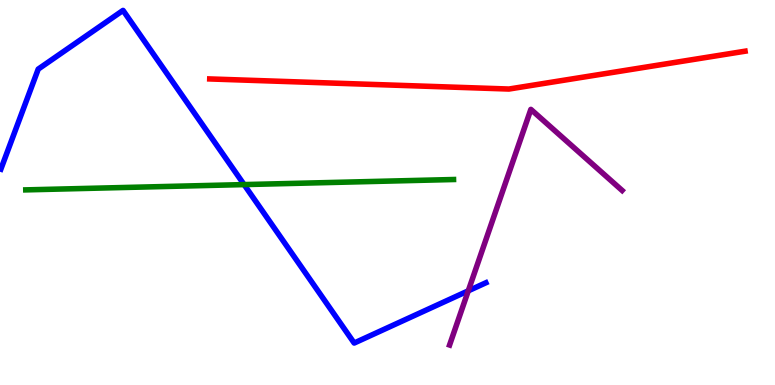[{'lines': ['blue', 'red'], 'intersections': []}, {'lines': ['green', 'red'], 'intersections': []}, {'lines': ['purple', 'red'], 'intersections': []}, {'lines': ['blue', 'green'], 'intersections': [{'x': 3.15, 'y': 5.21}]}, {'lines': ['blue', 'purple'], 'intersections': [{'x': 6.04, 'y': 2.45}]}, {'lines': ['green', 'purple'], 'intersections': []}]